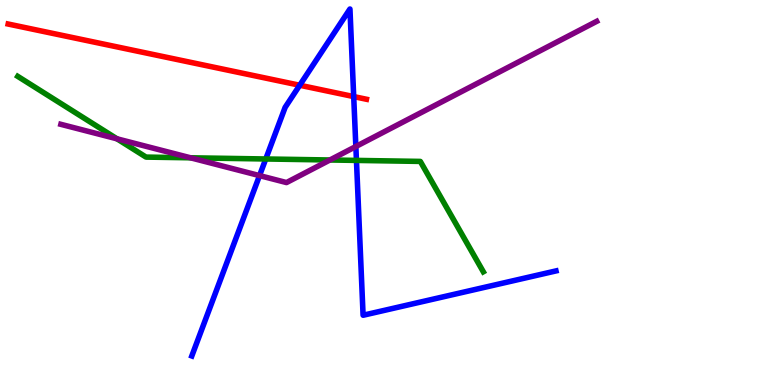[{'lines': ['blue', 'red'], 'intersections': [{'x': 3.87, 'y': 7.79}, {'x': 4.56, 'y': 7.49}]}, {'lines': ['green', 'red'], 'intersections': []}, {'lines': ['purple', 'red'], 'intersections': []}, {'lines': ['blue', 'green'], 'intersections': [{'x': 3.43, 'y': 5.87}, {'x': 4.6, 'y': 5.83}]}, {'lines': ['blue', 'purple'], 'intersections': [{'x': 3.35, 'y': 5.44}, {'x': 4.59, 'y': 6.19}]}, {'lines': ['green', 'purple'], 'intersections': [{'x': 1.51, 'y': 6.39}, {'x': 2.46, 'y': 5.9}, {'x': 4.26, 'y': 5.84}]}]